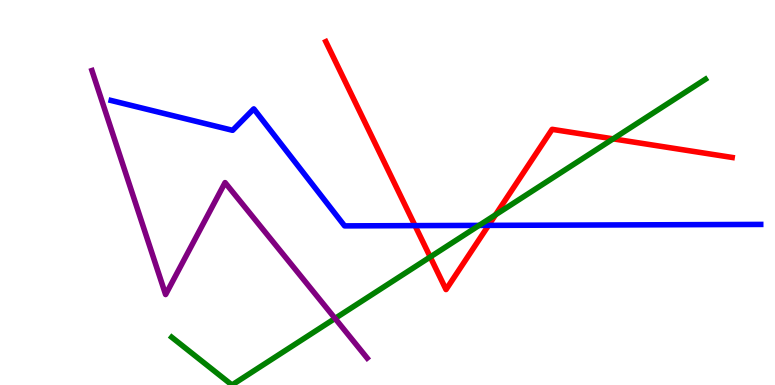[{'lines': ['blue', 'red'], 'intersections': [{'x': 5.36, 'y': 4.14}, {'x': 6.3, 'y': 4.15}]}, {'lines': ['green', 'red'], 'intersections': [{'x': 5.55, 'y': 3.33}, {'x': 6.39, 'y': 4.42}, {'x': 7.91, 'y': 6.39}]}, {'lines': ['purple', 'red'], 'intersections': []}, {'lines': ['blue', 'green'], 'intersections': [{'x': 6.18, 'y': 4.15}]}, {'lines': ['blue', 'purple'], 'intersections': []}, {'lines': ['green', 'purple'], 'intersections': [{'x': 4.32, 'y': 1.73}]}]